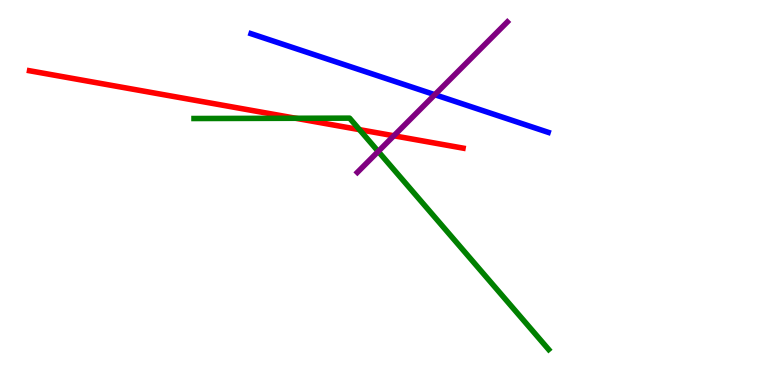[{'lines': ['blue', 'red'], 'intersections': []}, {'lines': ['green', 'red'], 'intersections': [{'x': 3.82, 'y': 6.93}, {'x': 4.64, 'y': 6.63}]}, {'lines': ['purple', 'red'], 'intersections': [{'x': 5.08, 'y': 6.47}]}, {'lines': ['blue', 'green'], 'intersections': []}, {'lines': ['blue', 'purple'], 'intersections': [{'x': 5.61, 'y': 7.54}]}, {'lines': ['green', 'purple'], 'intersections': [{'x': 4.88, 'y': 6.07}]}]